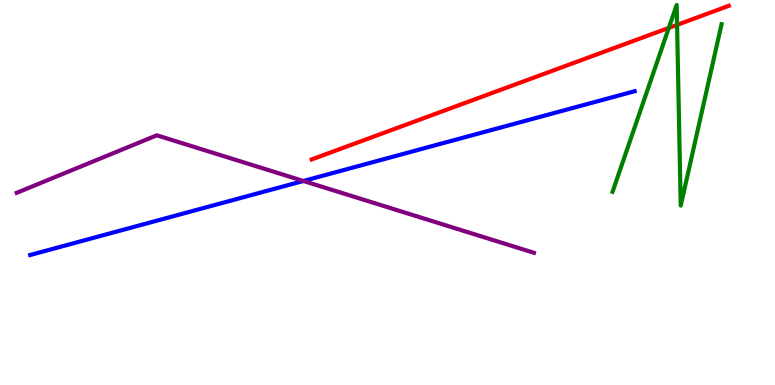[{'lines': ['blue', 'red'], 'intersections': []}, {'lines': ['green', 'red'], 'intersections': [{'x': 8.63, 'y': 9.28}, {'x': 8.74, 'y': 9.35}]}, {'lines': ['purple', 'red'], 'intersections': []}, {'lines': ['blue', 'green'], 'intersections': []}, {'lines': ['blue', 'purple'], 'intersections': [{'x': 3.91, 'y': 5.3}]}, {'lines': ['green', 'purple'], 'intersections': []}]